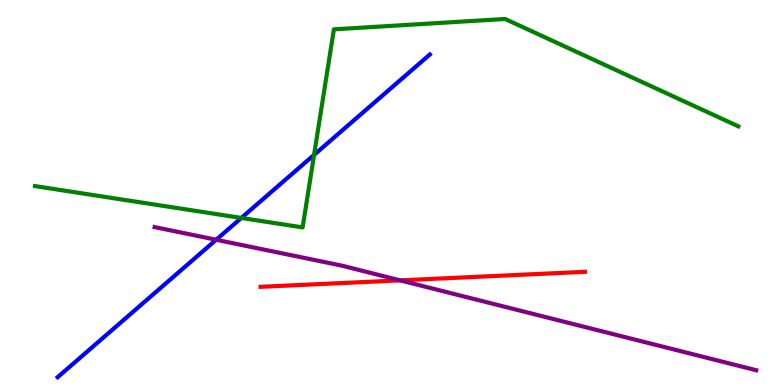[{'lines': ['blue', 'red'], 'intersections': []}, {'lines': ['green', 'red'], 'intersections': []}, {'lines': ['purple', 'red'], 'intersections': [{'x': 5.16, 'y': 2.72}]}, {'lines': ['blue', 'green'], 'intersections': [{'x': 3.11, 'y': 4.34}, {'x': 4.05, 'y': 5.98}]}, {'lines': ['blue', 'purple'], 'intersections': [{'x': 2.79, 'y': 3.77}]}, {'lines': ['green', 'purple'], 'intersections': []}]